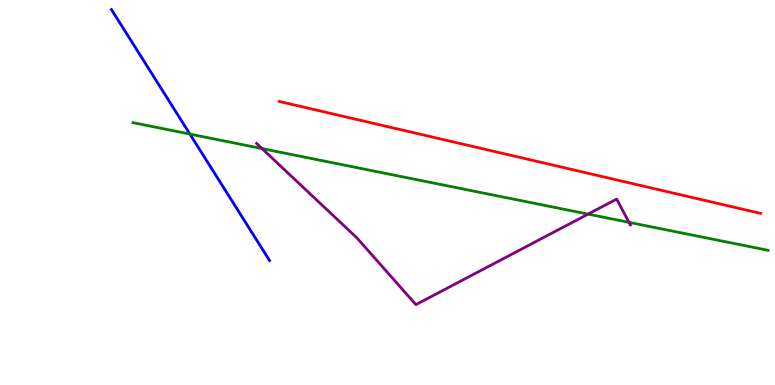[{'lines': ['blue', 'red'], 'intersections': []}, {'lines': ['green', 'red'], 'intersections': []}, {'lines': ['purple', 'red'], 'intersections': []}, {'lines': ['blue', 'green'], 'intersections': [{'x': 2.45, 'y': 6.52}]}, {'lines': ['blue', 'purple'], 'intersections': []}, {'lines': ['green', 'purple'], 'intersections': [{'x': 3.38, 'y': 6.14}, {'x': 7.59, 'y': 4.44}, {'x': 8.12, 'y': 4.22}]}]